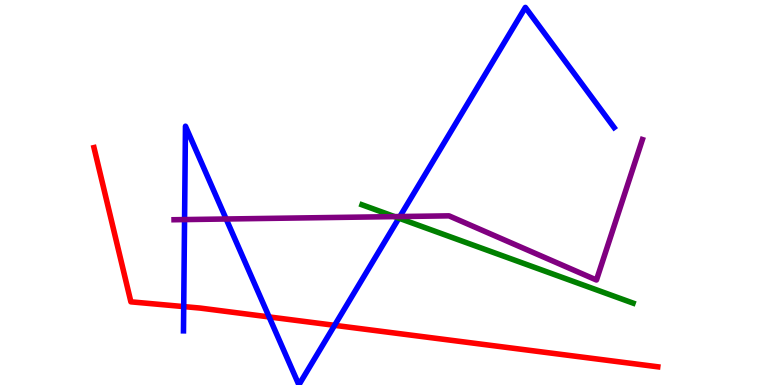[{'lines': ['blue', 'red'], 'intersections': [{'x': 2.37, 'y': 2.04}, {'x': 3.47, 'y': 1.77}, {'x': 4.32, 'y': 1.55}]}, {'lines': ['green', 'red'], 'intersections': []}, {'lines': ['purple', 'red'], 'intersections': []}, {'lines': ['blue', 'green'], 'intersections': [{'x': 5.15, 'y': 4.33}]}, {'lines': ['blue', 'purple'], 'intersections': [{'x': 2.38, 'y': 4.3}, {'x': 2.92, 'y': 4.31}, {'x': 5.16, 'y': 4.38}]}, {'lines': ['green', 'purple'], 'intersections': [{'x': 5.09, 'y': 4.37}]}]